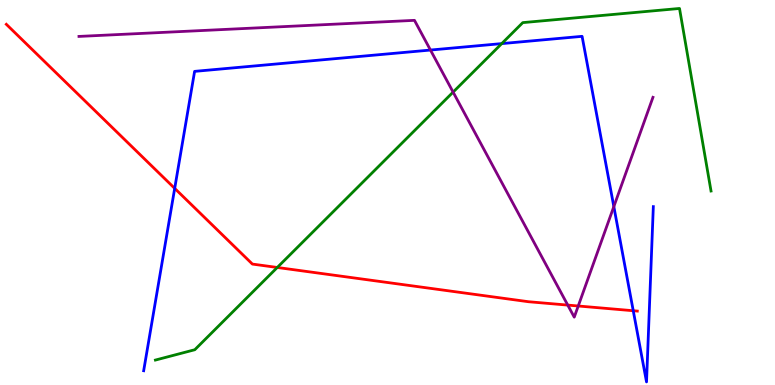[{'lines': ['blue', 'red'], 'intersections': [{'x': 2.25, 'y': 5.11}, {'x': 8.17, 'y': 1.93}]}, {'lines': ['green', 'red'], 'intersections': [{'x': 3.58, 'y': 3.05}]}, {'lines': ['purple', 'red'], 'intersections': [{'x': 7.33, 'y': 2.08}, {'x': 7.46, 'y': 2.05}]}, {'lines': ['blue', 'green'], 'intersections': [{'x': 6.47, 'y': 8.87}]}, {'lines': ['blue', 'purple'], 'intersections': [{'x': 5.55, 'y': 8.7}, {'x': 7.92, 'y': 4.63}]}, {'lines': ['green', 'purple'], 'intersections': [{'x': 5.85, 'y': 7.61}]}]